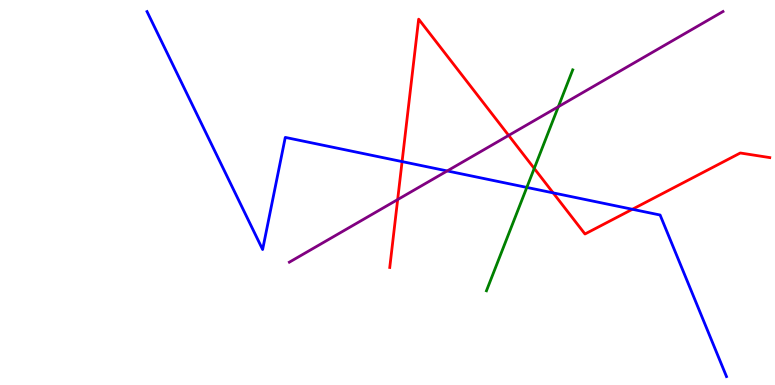[{'lines': ['blue', 'red'], 'intersections': [{'x': 5.19, 'y': 5.8}, {'x': 7.14, 'y': 4.99}, {'x': 8.16, 'y': 4.56}]}, {'lines': ['green', 'red'], 'intersections': [{'x': 6.89, 'y': 5.63}]}, {'lines': ['purple', 'red'], 'intersections': [{'x': 5.13, 'y': 4.82}, {'x': 6.56, 'y': 6.48}]}, {'lines': ['blue', 'green'], 'intersections': [{'x': 6.8, 'y': 5.13}]}, {'lines': ['blue', 'purple'], 'intersections': [{'x': 5.77, 'y': 5.56}]}, {'lines': ['green', 'purple'], 'intersections': [{'x': 7.2, 'y': 7.23}]}]